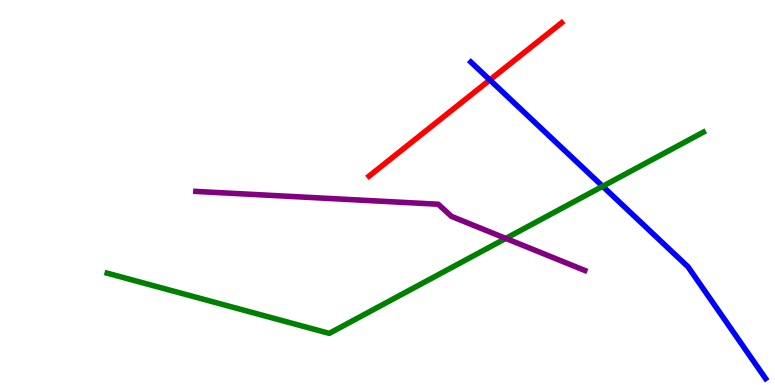[{'lines': ['blue', 'red'], 'intersections': [{'x': 6.32, 'y': 7.92}]}, {'lines': ['green', 'red'], 'intersections': []}, {'lines': ['purple', 'red'], 'intersections': []}, {'lines': ['blue', 'green'], 'intersections': [{'x': 7.78, 'y': 5.16}]}, {'lines': ['blue', 'purple'], 'intersections': []}, {'lines': ['green', 'purple'], 'intersections': [{'x': 6.53, 'y': 3.81}]}]